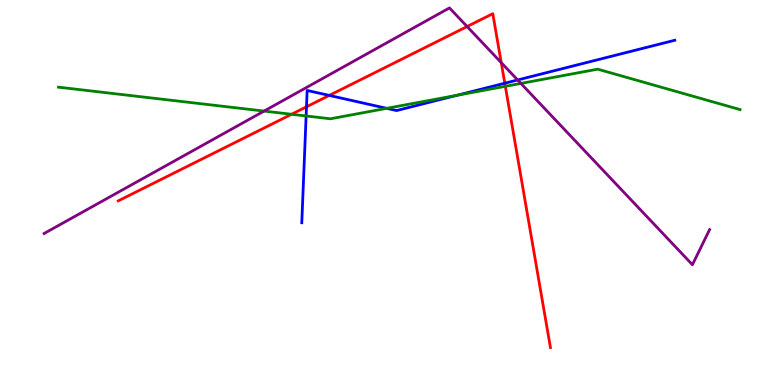[{'lines': ['blue', 'red'], 'intersections': [{'x': 3.95, 'y': 7.23}, {'x': 4.25, 'y': 7.52}, {'x': 6.51, 'y': 7.84}]}, {'lines': ['green', 'red'], 'intersections': [{'x': 3.76, 'y': 7.03}, {'x': 6.52, 'y': 7.76}]}, {'lines': ['purple', 'red'], 'intersections': [{'x': 6.03, 'y': 9.31}, {'x': 6.47, 'y': 8.37}]}, {'lines': ['blue', 'green'], 'intersections': [{'x': 3.95, 'y': 6.99}, {'x': 4.99, 'y': 7.19}, {'x': 5.9, 'y': 7.53}]}, {'lines': ['blue', 'purple'], 'intersections': [{'x': 6.68, 'y': 7.92}]}, {'lines': ['green', 'purple'], 'intersections': [{'x': 3.41, 'y': 7.11}, {'x': 6.72, 'y': 7.83}]}]